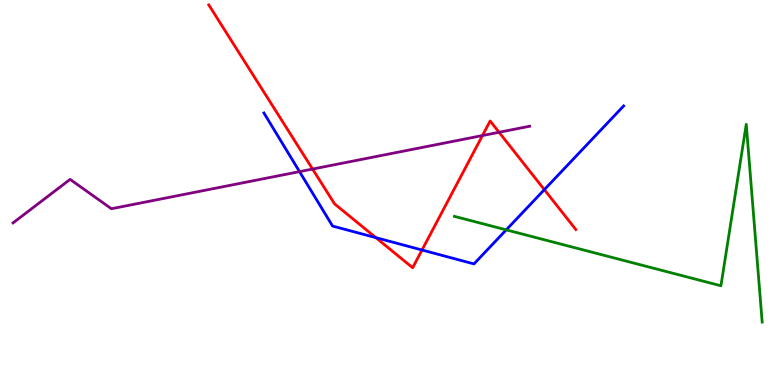[{'lines': ['blue', 'red'], 'intersections': [{'x': 4.85, 'y': 3.83}, {'x': 5.45, 'y': 3.51}, {'x': 7.02, 'y': 5.07}]}, {'lines': ['green', 'red'], 'intersections': []}, {'lines': ['purple', 'red'], 'intersections': [{'x': 4.03, 'y': 5.61}, {'x': 6.23, 'y': 6.48}, {'x': 6.44, 'y': 6.56}]}, {'lines': ['blue', 'green'], 'intersections': [{'x': 6.53, 'y': 4.03}]}, {'lines': ['blue', 'purple'], 'intersections': [{'x': 3.87, 'y': 5.54}]}, {'lines': ['green', 'purple'], 'intersections': []}]